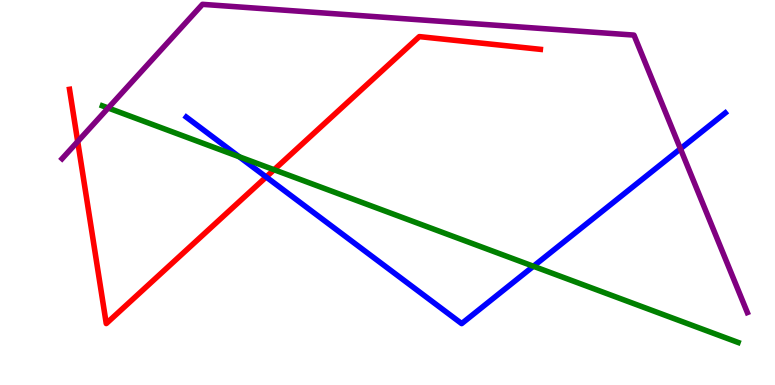[{'lines': ['blue', 'red'], 'intersections': [{'x': 3.43, 'y': 5.4}]}, {'lines': ['green', 'red'], 'intersections': [{'x': 3.54, 'y': 5.59}]}, {'lines': ['purple', 'red'], 'intersections': [{'x': 1.0, 'y': 6.32}]}, {'lines': ['blue', 'green'], 'intersections': [{'x': 3.09, 'y': 5.93}, {'x': 6.88, 'y': 3.08}]}, {'lines': ['blue', 'purple'], 'intersections': [{'x': 8.78, 'y': 6.14}]}, {'lines': ['green', 'purple'], 'intersections': [{'x': 1.4, 'y': 7.19}]}]